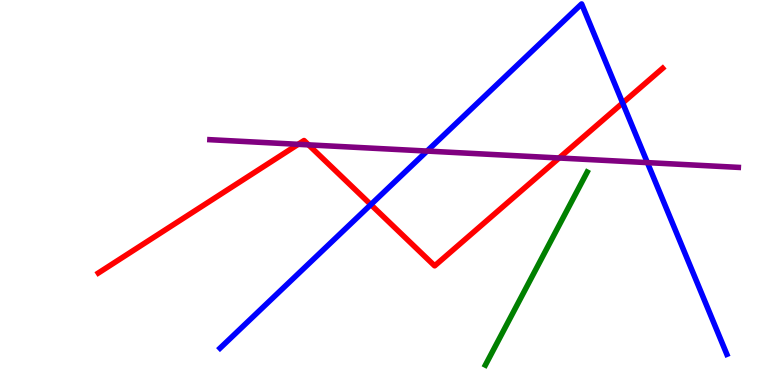[{'lines': ['blue', 'red'], 'intersections': [{'x': 4.78, 'y': 4.69}, {'x': 8.03, 'y': 7.33}]}, {'lines': ['green', 'red'], 'intersections': []}, {'lines': ['purple', 'red'], 'intersections': [{'x': 3.85, 'y': 6.25}, {'x': 3.98, 'y': 6.24}, {'x': 7.21, 'y': 5.9}]}, {'lines': ['blue', 'green'], 'intersections': []}, {'lines': ['blue', 'purple'], 'intersections': [{'x': 5.51, 'y': 6.08}, {'x': 8.35, 'y': 5.78}]}, {'lines': ['green', 'purple'], 'intersections': []}]